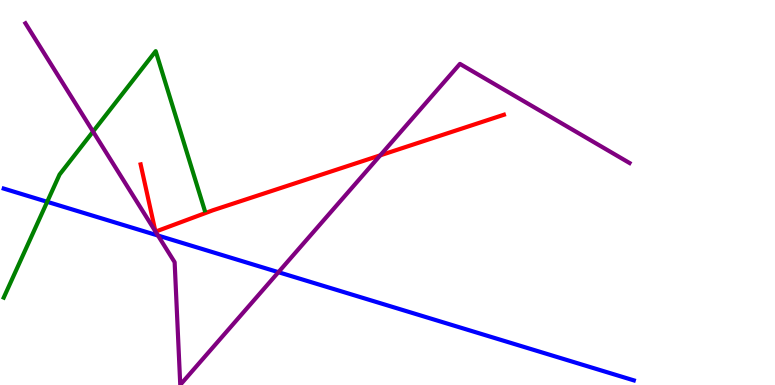[{'lines': ['blue', 'red'], 'intersections': []}, {'lines': ['green', 'red'], 'intersections': []}, {'lines': ['purple', 'red'], 'intersections': [{'x': 2.01, 'y': 3.99}, {'x': 2.01, 'y': 3.98}, {'x': 4.91, 'y': 5.97}]}, {'lines': ['blue', 'green'], 'intersections': [{'x': 0.609, 'y': 4.76}]}, {'lines': ['blue', 'purple'], 'intersections': [{'x': 2.04, 'y': 3.88}, {'x': 3.59, 'y': 2.93}]}, {'lines': ['green', 'purple'], 'intersections': [{'x': 1.2, 'y': 6.58}]}]